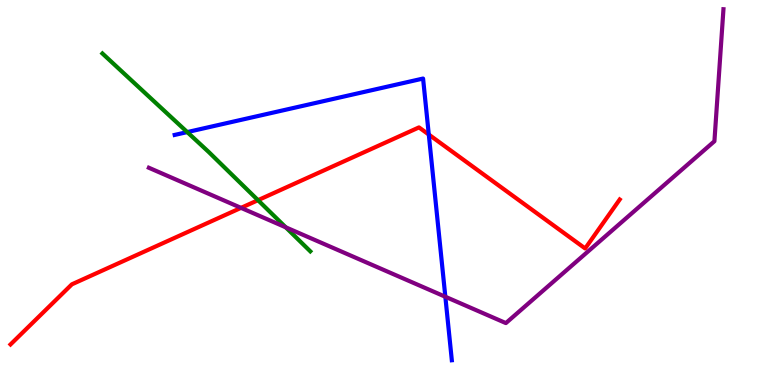[{'lines': ['blue', 'red'], 'intersections': [{'x': 5.53, 'y': 6.51}]}, {'lines': ['green', 'red'], 'intersections': [{'x': 3.33, 'y': 4.8}]}, {'lines': ['purple', 'red'], 'intersections': [{'x': 3.11, 'y': 4.6}]}, {'lines': ['blue', 'green'], 'intersections': [{'x': 2.42, 'y': 6.57}]}, {'lines': ['blue', 'purple'], 'intersections': [{'x': 5.75, 'y': 2.29}]}, {'lines': ['green', 'purple'], 'intersections': [{'x': 3.69, 'y': 4.1}]}]